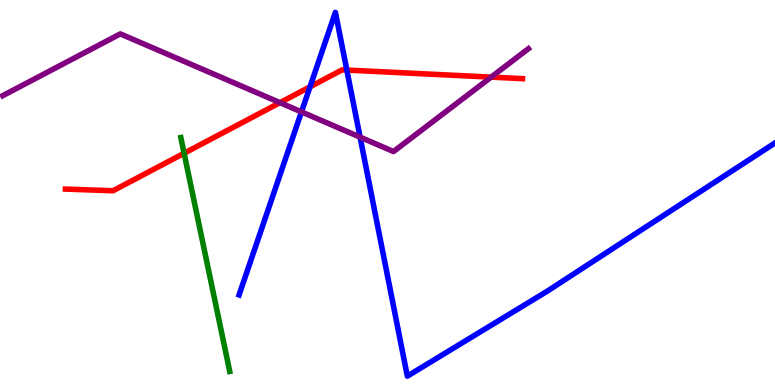[{'lines': ['blue', 'red'], 'intersections': [{'x': 4.0, 'y': 7.75}, {'x': 4.48, 'y': 8.18}]}, {'lines': ['green', 'red'], 'intersections': [{'x': 2.38, 'y': 6.02}]}, {'lines': ['purple', 'red'], 'intersections': [{'x': 3.61, 'y': 7.33}, {'x': 6.34, 'y': 8.0}]}, {'lines': ['blue', 'green'], 'intersections': []}, {'lines': ['blue', 'purple'], 'intersections': [{'x': 3.89, 'y': 7.09}, {'x': 4.65, 'y': 6.44}]}, {'lines': ['green', 'purple'], 'intersections': []}]